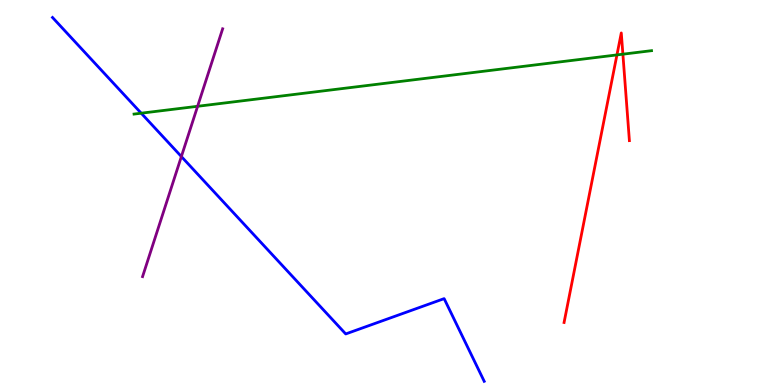[{'lines': ['blue', 'red'], 'intersections': []}, {'lines': ['green', 'red'], 'intersections': [{'x': 7.96, 'y': 8.57}, {'x': 8.04, 'y': 8.59}]}, {'lines': ['purple', 'red'], 'intersections': []}, {'lines': ['blue', 'green'], 'intersections': [{'x': 1.82, 'y': 7.06}]}, {'lines': ['blue', 'purple'], 'intersections': [{'x': 2.34, 'y': 5.93}]}, {'lines': ['green', 'purple'], 'intersections': [{'x': 2.55, 'y': 7.24}]}]